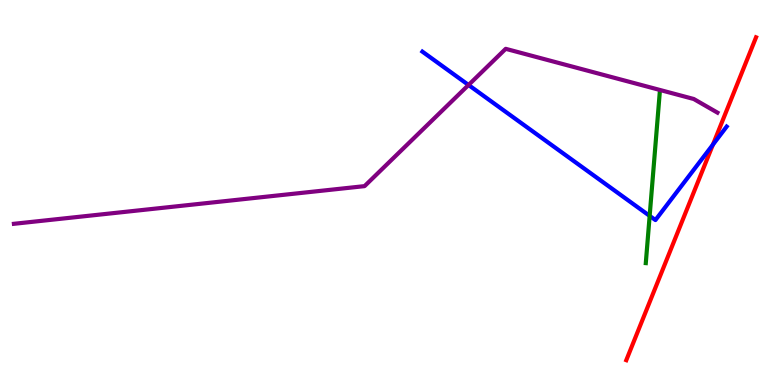[{'lines': ['blue', 'red'], 'intersections': [{'x': 9.2, 'y': 6.24}]}, {'lines': ['green', 'red'], 'intersections': []}, {'lines': ['purple', 'red'], 'intersections': []}, {'lines': ['blue', 'green'], 'intersections': [{'x': 8.38, 'y': 4.39}]}, {'lines': ['blue', 'purple'], 'intersections': [{'x': 6.05, 'y': 7.79}]}, {'lines': ['green', 'purple'], 'intersections': []}]